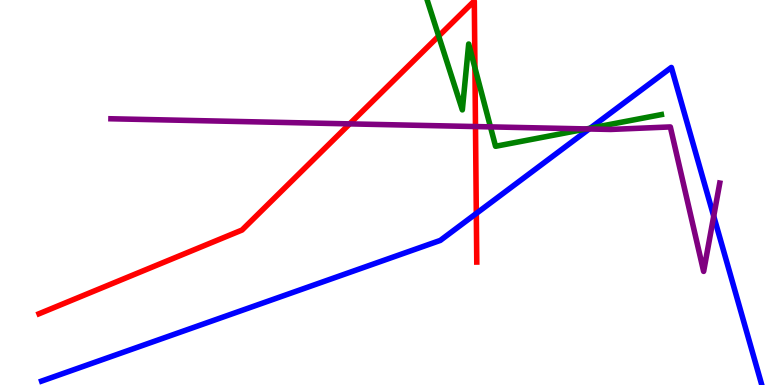[{'lines': ['blue', 'red'], 'intersections': [{'x': 6.15, 'y': 4.46}]}, {'lines': ['green', 'red'], 'intersections': [{'x': 5.66, 'y': 9.06}, {'x': 6.13, 'y': 8.24}]}, {'lines': ['purple', 'red'], 'intersections': [{'x': 4.51, 'y': 6.78}, {'x': 6.14, 'y': 6.71}]}, {'lines': ['blue', 'green'], 'intersections': [{'x': 7.62, 'y': 6.67}]}, {'lines': ['blue', 'purple'], 'intersections': [{'x': 7.6, 'y': 6.65}, {'x': 9.21, 'y': 4.39}]}, {'lines': ['green', 'purple'], 'intersections': [{'x': 6.33, 'y': 6.7}, {'x': 7.57, 'y': 6.65}]}]